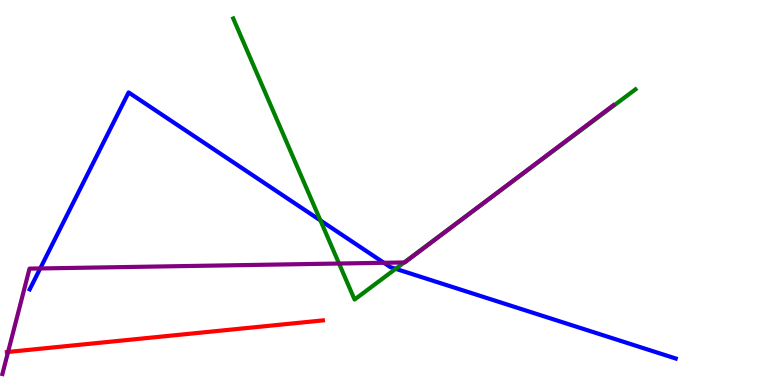[{'lines': ['blue', 'red'], 'intersections': []}, {'lines': ['green', 'red'], 'intersections': []}, {'lines': ['purple', 'red'], 'intersections': [{'x': 0.104, 'y': 0.858}]}, {'lines': ['blue', 'green'], 'intersections': [{'x': 4.13, 'y': 4.27}, {'x': 5.11, 'y': 3.02}]}, {'lines': ['blue', 'purple'], 'intersections': [{'x': 0.519, 'y': 3.03}, {'x': 4.95, 'y': 3.17}]}, {'lines': ['green', 'purple'], 'intersections': [{'x': 4.37, 'y': 3.16}, {'x': 5.21, 'y': 3.18}, {'x': 6.25, 'y': 4.74}]}]